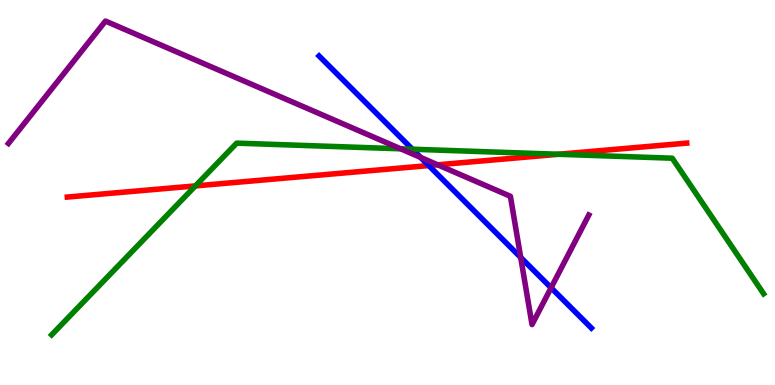[{'lines': ['blue', 'red'], 'intersections': [{'x': 5.53, 'y': 5.7}]}, {'lines': ['green', 'red'], 'intersections': [{'x': 2.52, 'y': 5.17}, {'x': 7.21, 'y': 5.99}]}, {'lines': ['purple', 'red'], 'intersections': [{'x': 5.65, 'y': 5.72}]}, {'lines': ['blue', 'green'], 'intersections': [{'x': 5.32, 'y': 6.12}]}, {'lines': ['blue', 'purple'], 'intersections': [{'x': 5.43, 'y': 5.91}, {'x': 6.72, 'y': 3.31}, {'x': 7.11, 'y': 2.53}]}, {'lines': ['green', 'purple'], 'intersections': [{'x': 5.17, 'y': 6.13}]}]